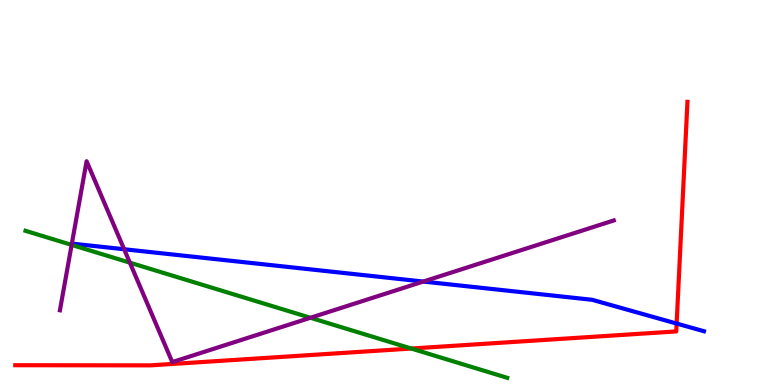[{'lines': ['blue', 'red'], 'intersections': [{'x': 8.73, 'y': 1.6}]}, {'lines': ['green', 'red'], 'intersections': [{'x': 5.31, 'y': 0.947}]}, {'lines': ['purple', 'red'], 'intersections': []}, {'lines': ['blue', 'green'], 'intersections': []}, {'lines': ['blue', 'purple'], 'intersections': [{'x': 1.6, 'y': 3.53}, {'x': 5.46, 'y': 2.69}]}, {'lines': ['green', 'purple'], 'intersections': [{'x': 0.924, 'y': 3.64}, {'x': 1.68, 'y': 3.18}, {'x': 4.01, 'y': 1.75}]}]